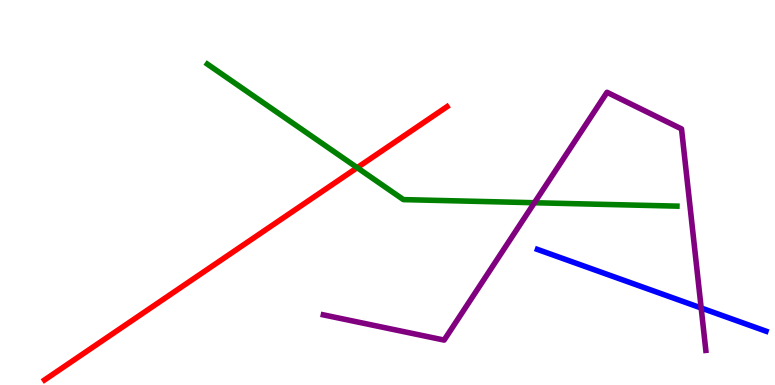[{'lines': ['blue', 'red'], 'intersections': []}, {'lines': ['green', 'red'], 'intersections': [{'x': 4.61, 'y': 5.64}]}, {'lines': ['purple', 'red'], 'intersections': []}, {'lines': ['blue', 'green'], 'intersections': []}, {'lines': ['blue', 'purple'], 'intersections': [{'x': 9.05, 'y': 2.0}]}, {'lines': ['green', 'purple'], 'intersections': [{'x': 6.9, 'y': 4.73}]}]